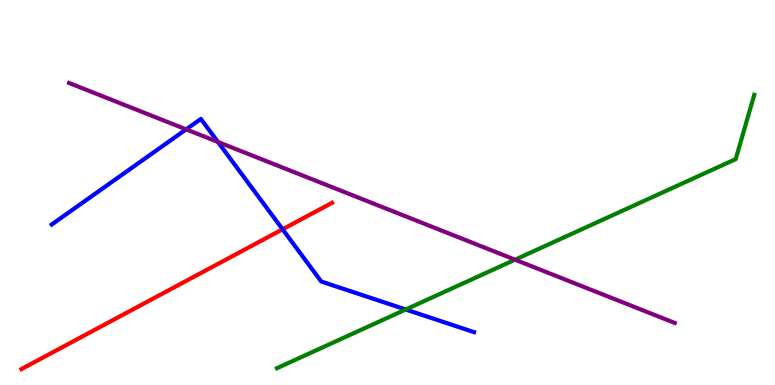[{'lines': ['blue', 'red'], 'intersections': [{'x': 3.65, 'y': 4.04}]}, {'lines': ['green', 'red'], 'intersections': []}, {'lines': ['purple', 'red'], 'intersections': []}, {'lines': ['blue', 'green'], 'intersections': [{'x': 5.24, 'y': 1.96}]}, {'lines': ['blue', 'purple'], 'intersections': [{'x': 2.4, 'y': 6.64}, {'x': 2.81, 'y': 6.31}]}, {'lines': ['green', 'purple'], 'intersections': [{'x': 6.65, 'y': 3.26}]}]